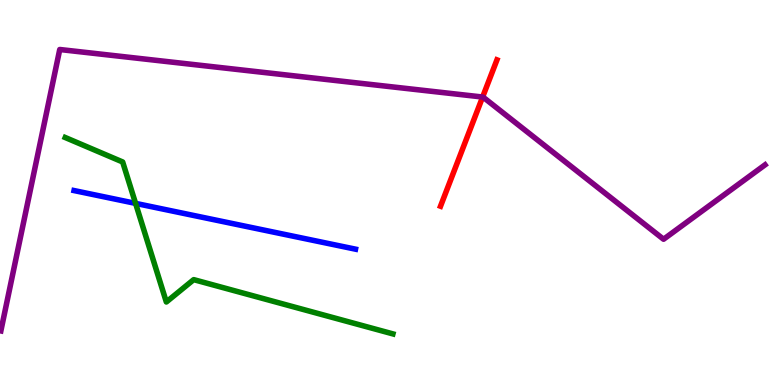[{'lines': ['blue', 'red'], 'intersections': []}, {'lines': ['green', 'red'], 'intersections': []}, {'lines': ['purple', 'red'], 'intersections': [{'x': 6.23, 'y': 7.48}]}, {'lines': ['blue', 'green'], 'intersections': [{'x': 1.75, 'y': 4.72}]}, {'lines': ['blue', 'purple'], 'intersections': []}, {'lines': ['green', 'purple'], 'intersections': []}]